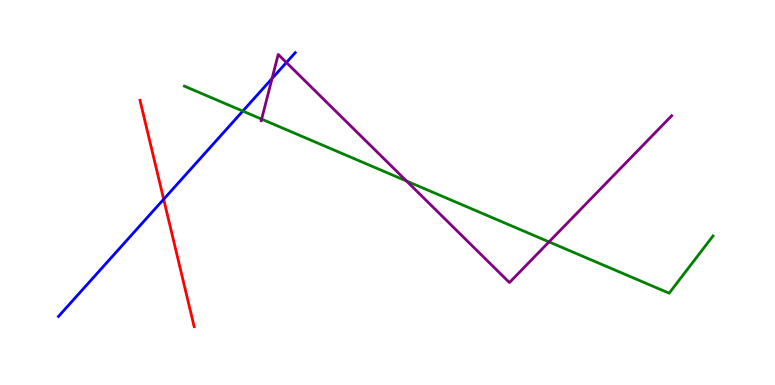[{'lines': ['blue', 'red'], 'intersections': [{'x': 2.11, 'y': 4.82}]}, {'lines': ['green', 'red'], 'intersections': []}, {'lines': ['purple', 'red'], 'intersections': []}, {'lines': ['blue', 'green'], 'intersections': [{'x': 3.13, 'y': 7.11}]}, {'lines': ['blue', 'purple'], 'intersections': [{'x': 3.51, 'y': 7.96}, {'x': 3.7, 'y': 8.38}]}, {'lines': ['green', 'purple'], 'intersections': [{'x': 3.38, 'y': 6.91}, {'x': 5.25, 'y': 5.3}, {'x': 7.08, 'y': 3.72}]}]